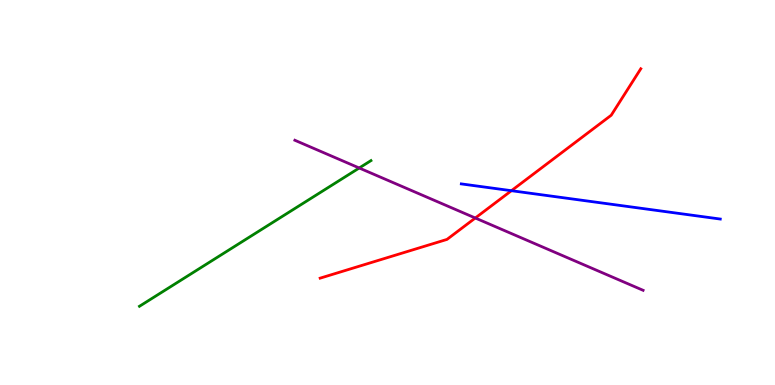[{'lines': ['blue', 'red'], 'intersections': [{'x': 6.6, 'y': 5.05}]}, {'lines': ['green', 'red'], 'intersections': []}, {'lines': ['purple', 'red'], 'intersections': [{'x': 6.13, 'y': 4.34}]}, {'lines': ['blue', 'green'], 'intersections': []}, {'lines': ['blue', 'purple'], 'intersections': []}, {'lines': ['green', 'purple'], 'intersections': [{'x': 4.64, 'y': 5.64}]}]